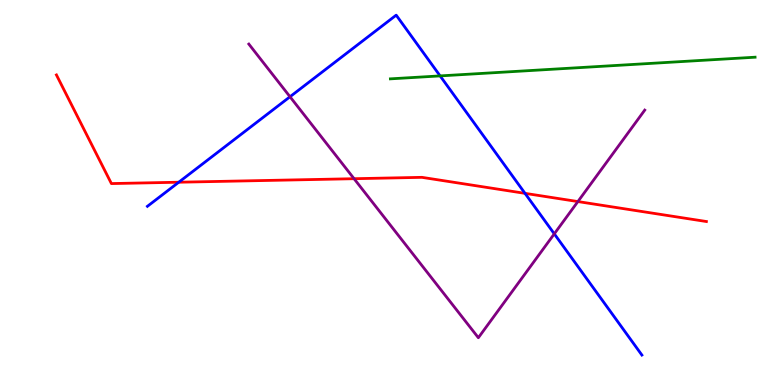[{'lines': ['blue', 'red'], 'intersections': [{'x': 2.31, 'y': 5.27}, {'x': 6.77, 'y': 4.98}]}, {'lines': ['green', 'red'], 'intersections': []}, {'lines': ['purple', 'red'], 'intersections': [{'x': 4.57, 'y': 5.36}, {'x': 7.46, 'y': 4.76}]}, {'lines': ['blue', 'green'], 'intersections': [{'x': 5.68, 'y': 8.03}]}, {'lines': ['blue', 'purple'], 'intersections': [{'x': 3.74, 'y': 7.49}, {'x': 7.15, 'y': 3.93}]}, {'lines': ['green', 'purple'], 'intersections': []}]